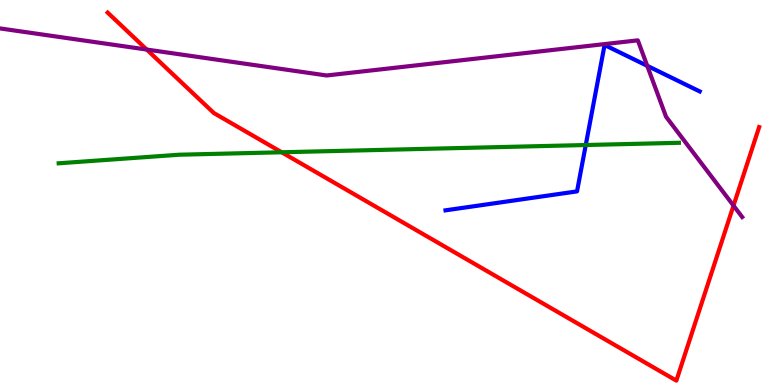[{'lines': ['blue', 'red'], 'intersections': []}, {'lines': ['green', 'red'], 'intersections': [{'x': 3.63, 'y': 6.04}]}, {'lines': ['purple', 'red'], 'intersections': [{'x': 1.89, 'y': 8.71}, {'x': 9.46, 'y': 4.66}]}, {'lines': ['blue', 'green'], 'intersections': [{'x': 7.56, 'y': 6.23}]}, {'lines': ['blue', 'purple'], 'intersections': [{'x': 8.35, 'y': 8.29}]}, {'lines': ['green', 'purple'], 'intersections': []}]